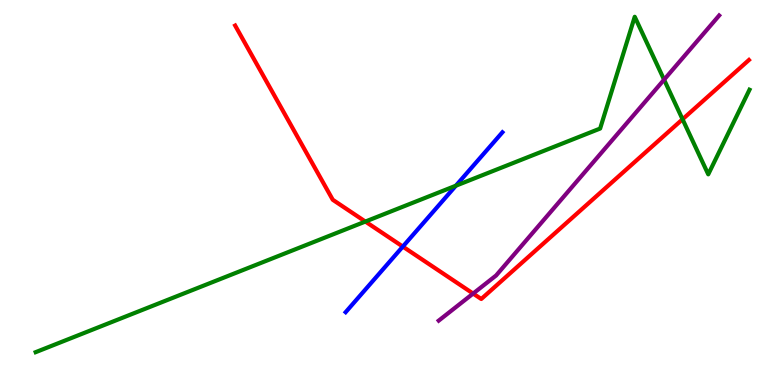[{'lines': ['blue', 'red'], 'intersections': [{'x': 5.2, 'y': 3.6}]}, {'lines': ['green', 'red'], 'intersections': [{'x': 4.71, 'y': 4.25}, {'x': 8.81, 'y': 6.9}]}, {'lines': ['purple', 'red'], 'intersections': [{'x': 6.1, 'y': 2.37}]}, {'lines': ['blue', 'green'], 'intersections': [{'x': 5.88, 'y': 5.18}]}, {'lines': ['blue', 'purple'], 'intersections': []}, {'lines': ['green', 'purple'], 'intersections': [{'x': 8.57, 'y': 7.93}]}]